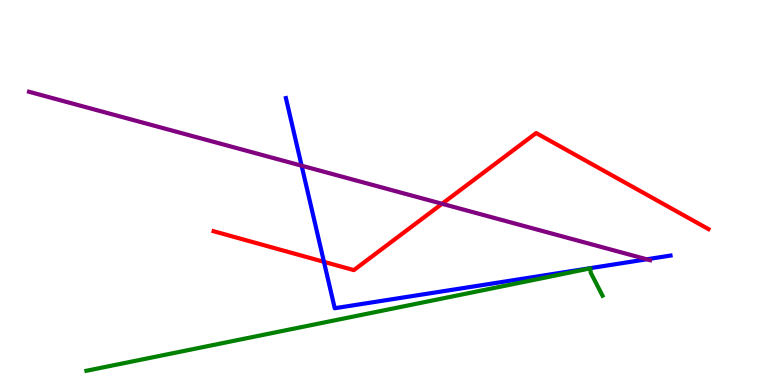[{'lines': ['blue', 'red'], 'intersections': [{'x': 4.18, 'y': 3.2}]}, {'lines': ['green', 'red'], 'intersections': []}, {'lines': ['purple', 'red'], 'intersections': [{'x': 5.7, 'y': 4.71}]}, {'lines': ['blue', 'green'], 'intersections': []}, {'lines': ['blue', 'purple'], 'intersections': [{'x': 3.89, 'y': 5.7}, {'x': 8.35, 'y': 3.27}]}, {'lines': ['green', 'purple'], 'intersections': []}]